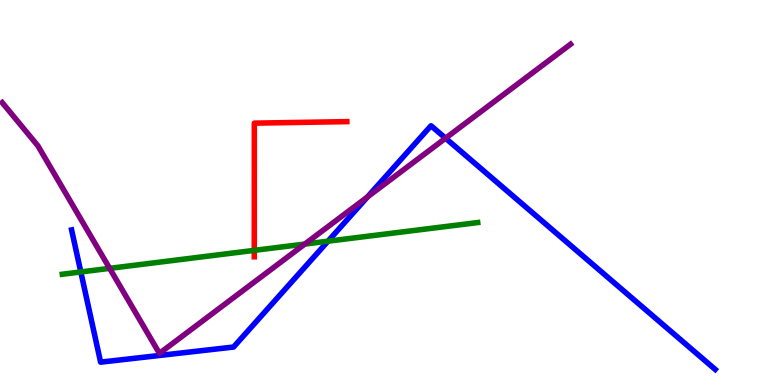[{'lines': ['blue', 'red'], 'intersections': []}, {'lines': ['green', 'red'], 'intersections': [{'x': 3.28, 'y': 3.5}]}, {'lines': ['purple', 'red'], 'intersections': []}, {'lines': ['blue', 'green'], 'intersections': [{'x': 1.04, 'y': 2.94}, {'x': 4.23, 'y': 3.74}]}, {'lines': ['blue', 'purple'], 'intersections': [{'x': 4.74, 'y': 4.89}, {'x': 5.75, 'y': 6.41}]}, {'lines': ['green', 'purple'], 'intersections': [{'x': 1.41, 'y': 3.03}, {'x': 3.93, 'y': 3.66}]}]